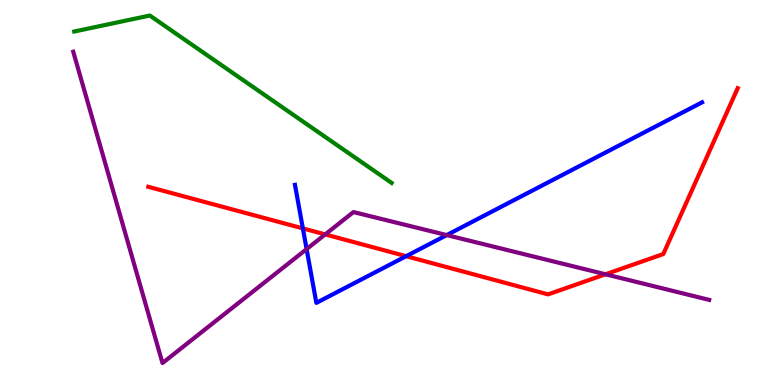[{'lines': ['blue', 'red'], 'intersections': [{'x': 3.91, 'y': 4.07}, {'x': 5.24, 'y': 3.35}]}, {'lines': ['green', 'red'], 'intersections': []}, {'lines': ['purple', 'red'], 'intersections': [{'x': 4.2, 'y': 3.91}, {'x': 7.81, 'y': 2.88}]}, {'lines': ['blue', 'green'], 'intersections': []}, {'lines': ['blue', 'purple'], 'intersections': [{'x': 3.96, 'y': 3.53}, {'x': 5.76, 'y': 3.89}]}, {'lines': ['green', 'purple'], 'intersections': []}]